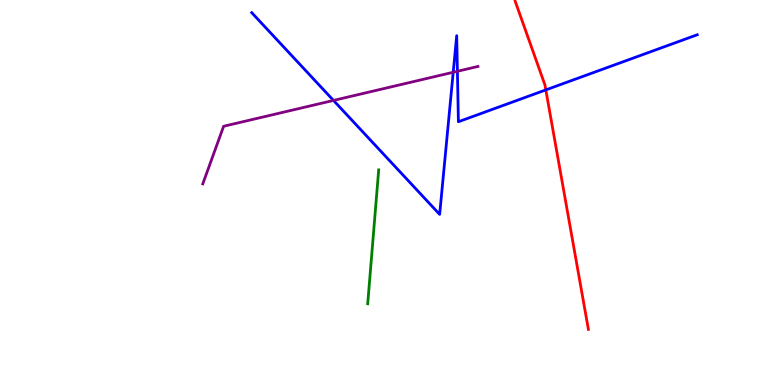[{'lines': ['blue', 'red'], 'intersections': [{'x': 7.04, 'y': 7.66}]}, {'lines': ['green', 'red'], 'intersections': []}, {'lines': ['purple', 'red'], 'intersections': []}, {'lines': ['blue', 'green'], 'intersections': []}, {'lines': ['blue', 'purple'], 'intersections': [{'x': 4.3, 'y': 7.39}, {'x': 5.85, 'y': 8.12}, {'x': 5.9, 'y': 8.15}]}, {'lines': ['green', 'purple'], 'intersections': []}]